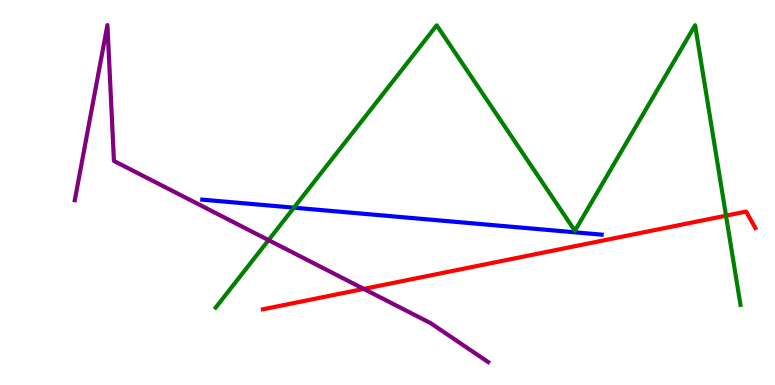[{'lines': ['blue', 'red'], 'intersections': []}, {'lines': ['green', 'red'], 'intersections': [{'x': 9.37, 'y': 4.4}]}, {'lines': ['purple', 'red'], 'intersections': [{'x': 4.69, 'y': 2.5}]}, {'lines': ['blue', 'green'], 'intersections': [{'x': 3.79, 'y': 4.61}]}, {'lines': ['blue', 'purple'], 'intersections': []}, {'lines': ['green', 'purple'], 'intersections': [{'x': 3.46, 'y': 3.76}]}]